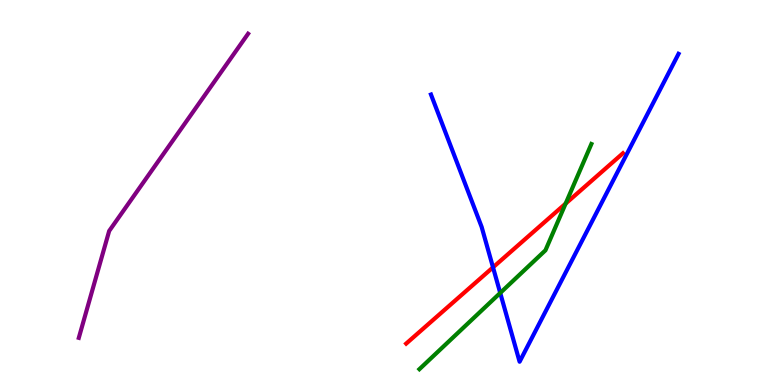[{'lines': ['blue', 'red'], 'intersections': [{'x': 6.36, 'y': 3.06}]}, {'lines': ['green', 'red'], 'intersections': [{'x': 7.3, 'y': 4.71}]}, {'lines': ['purple', 'red'], 'intersections': []}, {'lines': ['blue', 'green'], 'intersections': [{'x': 6.45, 'y': 2.39}]}, {'lines': ['blue', 'purple'], 'intersections': []}, {'lines': ['green', 'purple'], 'intersections': []}]